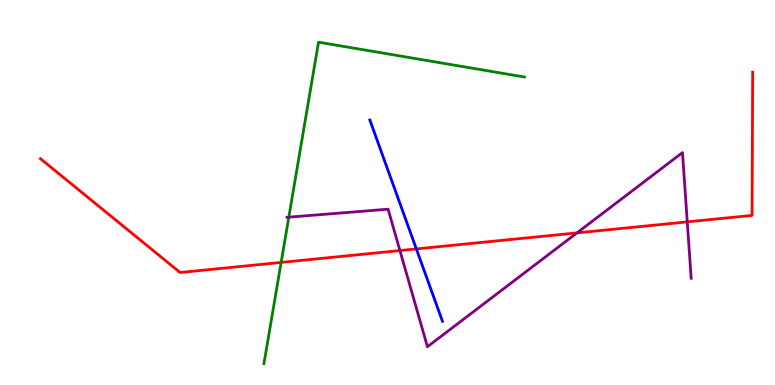[{'lines': ['blue', 'red'], 'intersections': [{'x': 5.37, 'y': 3.53}]}, {'lines': ['green', 'red'], 'intersections': [{'x': 3.63, 'y': 3.18}]}, {'lines': ['purple', 'red'], 'intersections': [{'x': 5.16, 'y': 3.49}, {'x': 7.45, 'y': 3.95}, {'x': 8.87, 'y': 4.24}]}, {'lines': ['blue', 'green'], 'intersections': []}, {'lines': ['blue', 'purple'], 'intersections': []}, {'lines': ['green', 'purple'], 'intersections': [{'x': 3.73, 'y': 4.36}]}]